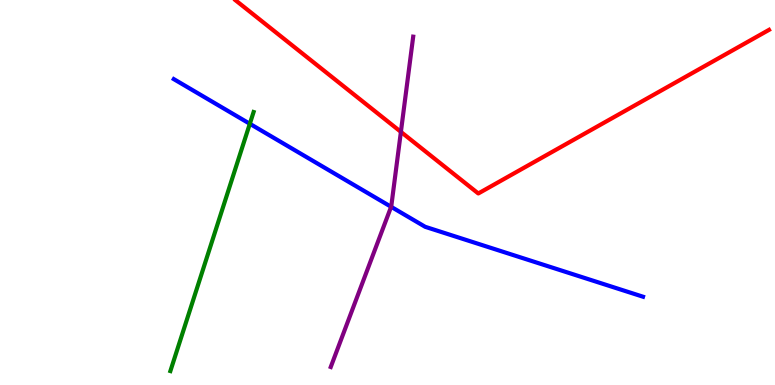[{'lines': ['blue', 'red'], 'intersections': []}, {'lines': ['green', 'red'], 'intersections': []}, {'lines': ['purple', 'red'], 'intersections': [{'x': 5.17, 'y': 6.57}]}, {'lines': ['blue', 'green'], 'intersections': [{'x': 3.22, 'y': 6.78}]}, {'lines': ['blue', 'purple'], 'intersections': [{'x': 5.05, 'y': 4.63}]}, {'lines': ['green', 'purple'], 'intersections': []}]